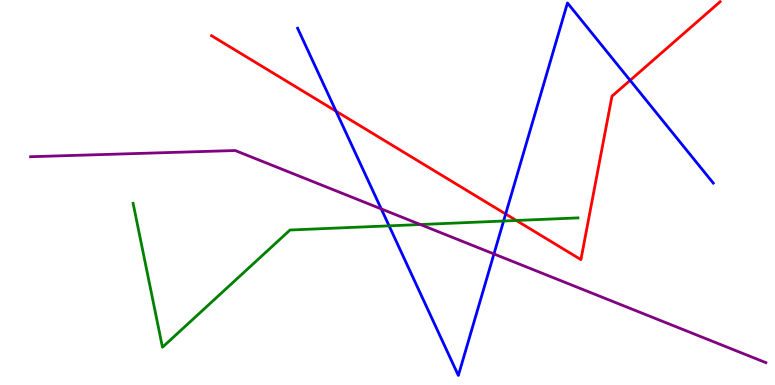[{'lines': ['blue', 'red'], 'intersections': [{'x': 4.34, 'y': 7.11}, {'x': 6.52, 'y': 4.44}, {'x': 8.13, 'y': 7.91}]}, {'lines': ['green', 'red'], 'intersections': [{'x': 6.66, 'y': 4.27}]}, {'lines': ['purple', 'red'], 'intersections': []}, {'lines': ['blue', 'green'], 'intersections': [{'x': 5.02, 'y': 4.13}, {'x': 6.5, 'y': 4.26}]}, {'lines': ['blue', 'purple'], 'intersections': [{'x': 4.92, 'y': 4.57}, {'x': 6.37, 'y': 3.4}]}, {'lines': ['green', 'purple'], 'intersections': [{'x': 5.42, 'y': 4.17}]}]